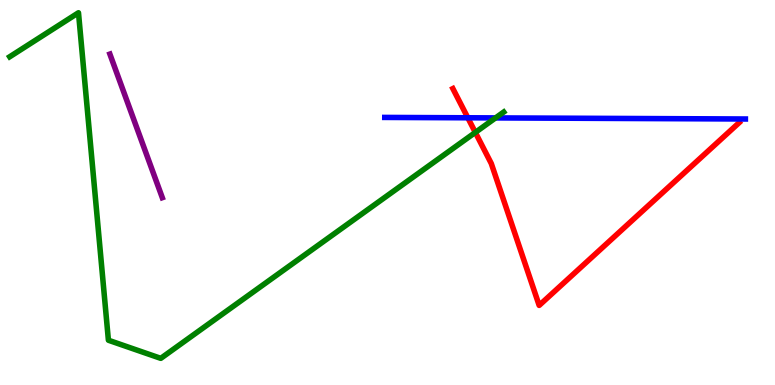[{'lines': ['blue', 'red'], 'intersections': [{'x': 6.04, 'y': 6.94}]}, {'lines': ['green', 'red'], 'intersections': [{'x': 6.13, 'y': 6.56}]}, {'lines': ['purple', 'red'], 'intersections': []}, {'lines': ['blue', 'green'], 'intersections': [{'x': 6.39, 'y': 6.94}]}, {'lines': ['blue', 'purple'], 'intersections': []}, {'lines': ['green', 'purple'], 'intersections': []}]